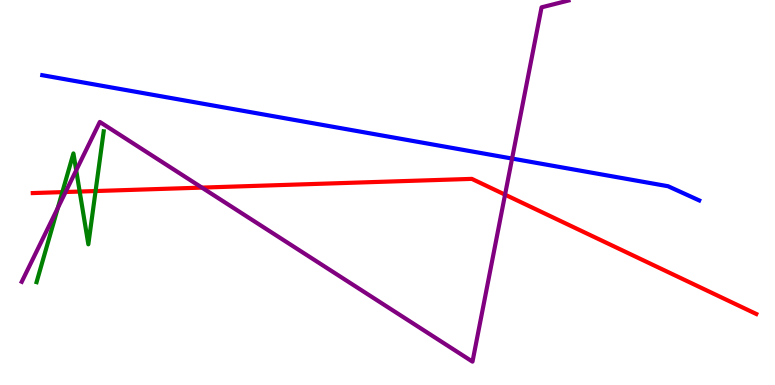[{'lines': ['blue', 'red'], 'intersections': []}, {'lines': ['green', 'red'], 'intersections': [{'x': 0.804, 'y': 5.01}, {'x': 1.03, 'y': 5.02}, {'x': 1.23, 'y': 5.04}]}, {'lines': ['purple', 'red'], 'intersections': [{'x': 0.846, 'y': 5.01}, {'x': 2.61, 'y': 5.13}, {'x': 6.52, 'y': 4.94}]}, {'lines': ['blue', 'green'], 'intersections': []}, {'lines': ['blue', 'purple'], 'intersections': [{'x': 6.61, 'y': 5.88}]}, {'lines': ['green', 'purple'], 'intersections': [{'x': 0.746, 'y': 4.6}, {'x': 0.983, 'y': 5.58}]}]